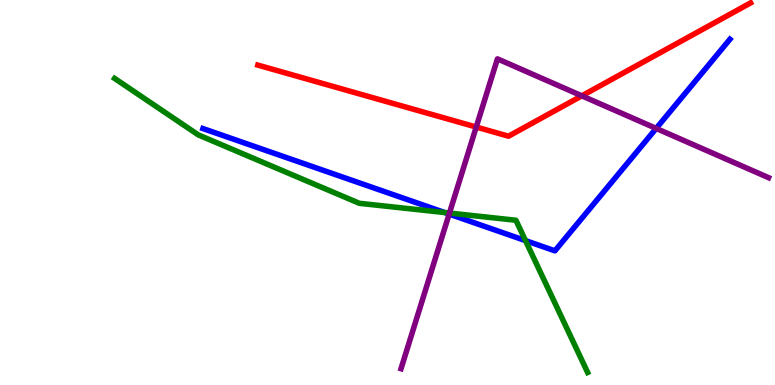[{'lines': ['blue', 'red'], 'intersections': []}, {'lines': ['green', 'red'], 'intersections': []}, {'lines': ['purple', 'red'], 'intersections': [{'x': 6.14, 'y': 6.7}, {'x': 7.51, 'y': 7.51}]}, {'lines': ['blue', 'green'], 'intersections': [{'x': 5.74, 'y': 4.48}, {'x': 6.78, 'y': 3.75}]}, {'lines': ['blue', 'purple'], 'intersections': [{'x': 5.8, 'y': 4.44}, {'x': 8.47, 'y': 6.66}]}, {'lines': ['green', 'purple'], 'intersections': [{'x': 5.8, 'y': 4.47}]}]